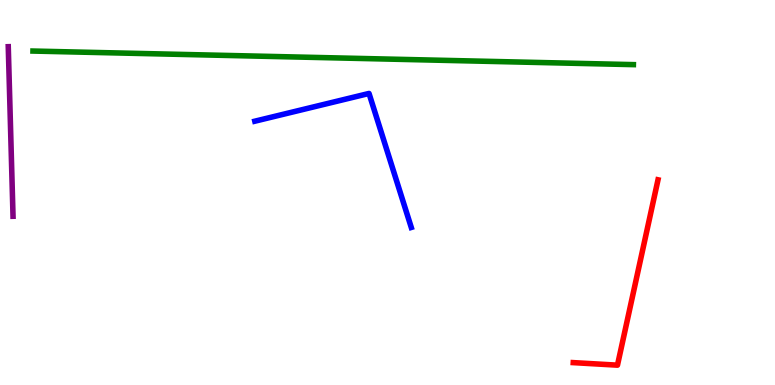[{'lines': ['blue', 'red'], 'intersections': []}, {'lines': ['green', 'red'], 'intersections': []}, {'lines': ['purple', 'red'], 'intersections': []}, {'lines': ['blue', 'green'], 'intersections': []}, {'lines': ['blue', 'purple'], 'intersections': []}, {'lines': ['green', 'purple'], 'intersections': []}]